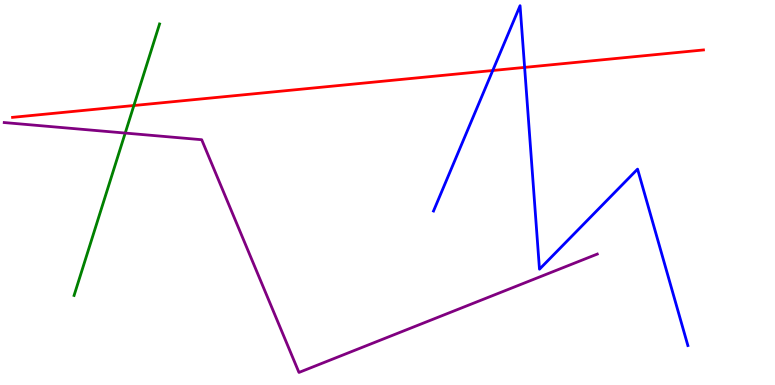[{'lines': ['blue', 'red'], 'intersections': [{'x': 6.36, 'y': 8.17}, {'x': 6.77, 'y': 8.25}]}, {'lines': ['green', 'red'], 'intersections': [{'x': 1.73, 'y': 7.26}]}, {'lines': ['purple', 'red'], 'intersections': []}, {'lines': ['blue', 'green'], 'intersections': []}, {'lines': ['blue', 'purple'], 'intersections': []}, {'lines': ['green', 'purple'], 'intersections': [{'x': 1.62, 'y': 6.54}]}]